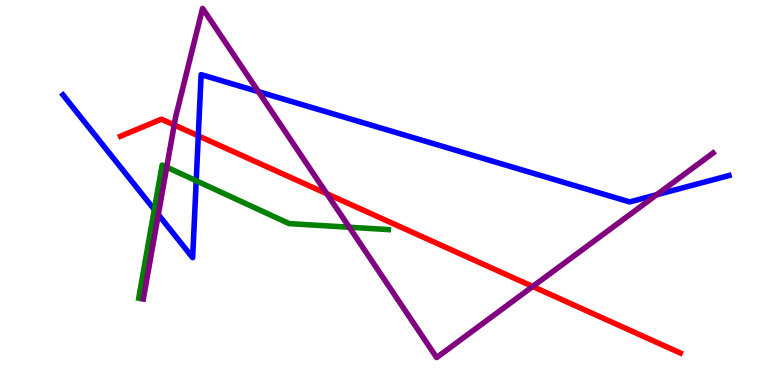[{'lines': ['blue', 'red'], 'intersections': [{'x': 2.56, 'y': 6.47}]}, {'lines': ['green', 'red'], 'intersections': []}, {'lines': ['purple', 'red'], 'intersections': [{'x': 2.25, 'y': 6.75}, {'x': 4.22, 'y': 4.97}, {'x': 6.87, 'y': 2.56}]}, {'lines': ['blue', 'green'], 'intersections': [{'x': 1.99, 'y': 4.56}, {'x': 2.53, 'y': 5.3}]}, {'lines': ['blue', 'purple'], 'intersections': [{'x': 2.04, 'y': 4.43}, {'x': 3.33, 'y': 7.62}, {'x': 8.47, 'y': 4.94}]}, {'lines': ['green', 'purple'], 'intersections': [{'x': 2.15, 'y': 5.66}, {'x': 4.51, 'y': 4.1}]}]